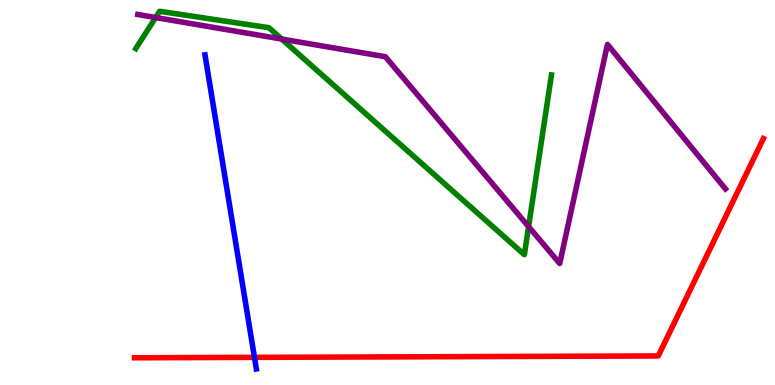[{'lines': ['blue', 'red'], 'intersections': [{'x': 3.28, 'y': 0.718}]}, {'lines': ['green', 'red'], 'intersections': []}, {'lines': ['purple', 'red'], 'intersections': []}, {'lines': ['blue', 'green'], 'intersections': []}, {'lines': ['blue', 'purple'], 'intersections': []}, {'lines': ['green', 'purple'], 'intersections': [{'x': 2.01, 'y': 9.54}, {'x': 3.64, 'y': 8.99}, {'x': 6.82, 'y': 4.11}]}]